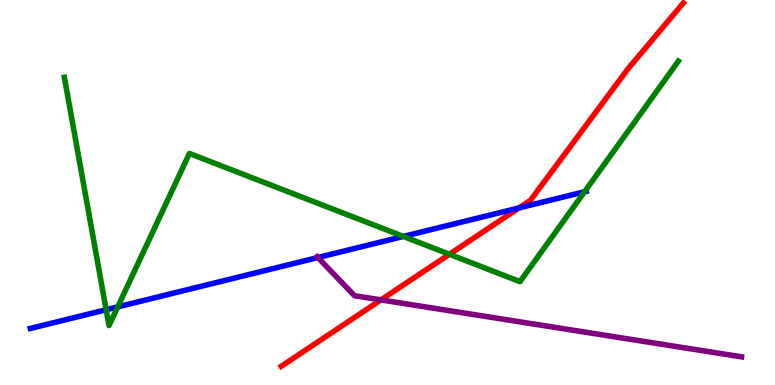[{'lines': ['blue', 'red'], 'intersections': [{'x': 6.7, 'y': 4.6}]}, {'lines': ['green', 'red'], 'intersections': [{'x': 5.8, 'y': 3.4}]}, {'lines': ['purple', 'red'], 'intersections': [{'x': 4.92, 'y': 2.21}]}, {'lines': ['blue', 'green'], 'intersections': [{'x': 1.37, 'y': 1.95}, {'x': 1.52, 'y': 2.03}, {'x': 5.21, 'y': 3.86}, {'x': 7.54, 'y': 5.02}]}, {'lines': ['blue', 'purple'], 'intersections': [{'x': 4.1, 'y': 3.31}]}, {'lines': ['green', 'purple'], 'intersections': []}]